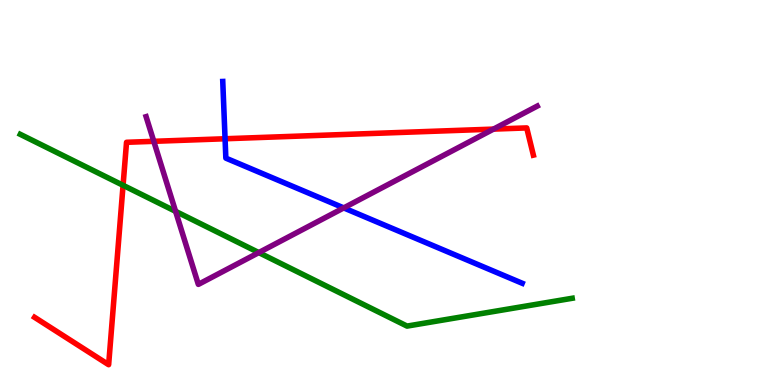[{'lines': ['blue', 'red'], 'intersections': [{'x': 2.9, 'y': 6.4}]}, {'lines': ['green', 'red'], 'intersections': [{'x': 1.59, 'y': 5.19}]}, {'lines': ['purple', 'red'], 'intersections': [{'x': 1.98, 'y': 6.33}, {'x': 6.37, 'y': 6.65}]}, {'lines': ['blue', 'green'], 'intersections': []}, {'lines': ['blue', 'purple'], 'intersections': [{'x': 4.44, 'y': 4.6}]}, {'lines': ['green', 'purple'], 'intersections': [{'x': 2.27, 'y': 4.51}, {'x': 3.34, 'y': 3.44}]}]